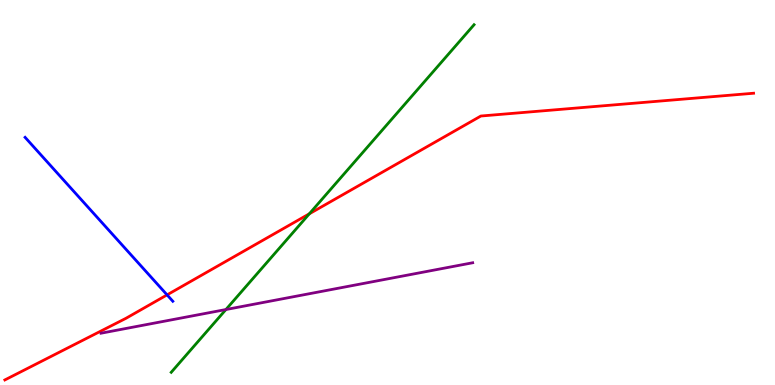[{'lines': ['blue', 'red'], 'intersections': [{'x': 2.16, 'y': 2.34}]}, {'lines': ['green', 'red'], 'intersections': [{'x': 3.99, 'y': 4.45}]}, {'lines': ['purple', 'red'], 'intersections': []}, {'lines': ['blue', 'green'], 'intersections': []}, {'lines': ['blue', 'purple'], 'intersections': []}, {'lines': ['green', 'purple'], 'intersections': [{'x': 2.92, 'y': 1.96}]}]